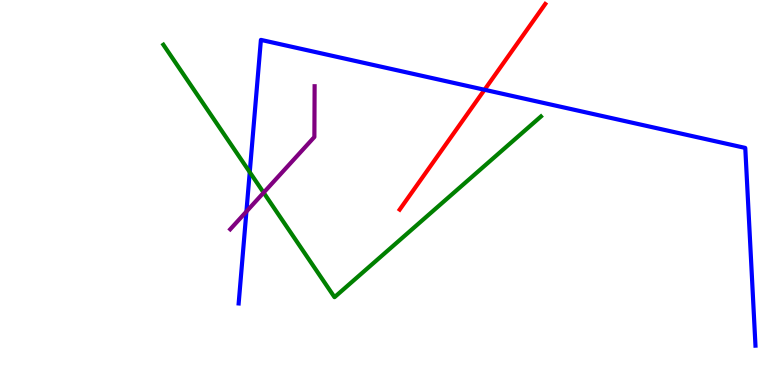[{'lines': ['blue', 'red'], 'intersections': [{'x': 6.25, 'y': 7.67}]}, {'lines': ['green', 'red'], 'intersections': []}, {'lines': ['purple', 'red'], 'intersections': []}, {'lines': ['blue', 'green'], 'intersections': [{'x': 3.22, 'y': 5.53}]}, {'lines': ['blue', 'purple'], 'intersections': [{'x': 3.18, 'y': 4.51}]}, {'lines': ['green', 'purple'], 'intersections': [{'x': 3.4, 'y': 5.0}]}]